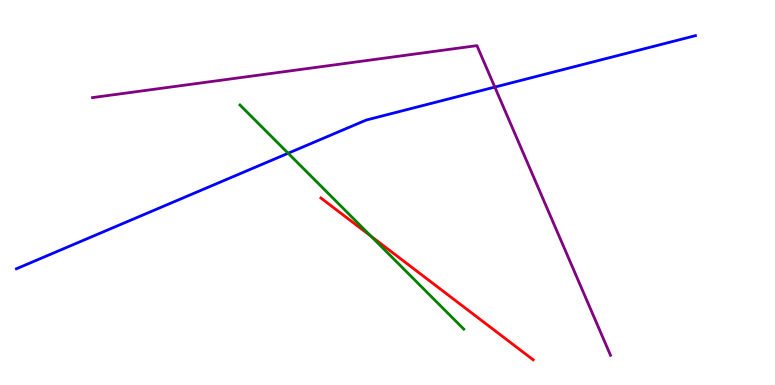[{'lines': ['blue', 'red'], 'intersections': []}, {'lines': ['green', 'red'], 'intersections': [{'x': 4.79, 'y': 3.87}]}, {'lines': ['purple', 'red'], 'intersections': []}, {'lines': ['blue', 'green'], 'intersections': [{'x': 3.72, 'y': 6.02}]}, {'lines': ['blue', 'purple'], 'intersections': [{'x': 6.38, 'y': 7.74}]}, {'lines': ['green', 'purple'], 'intersections': []}]